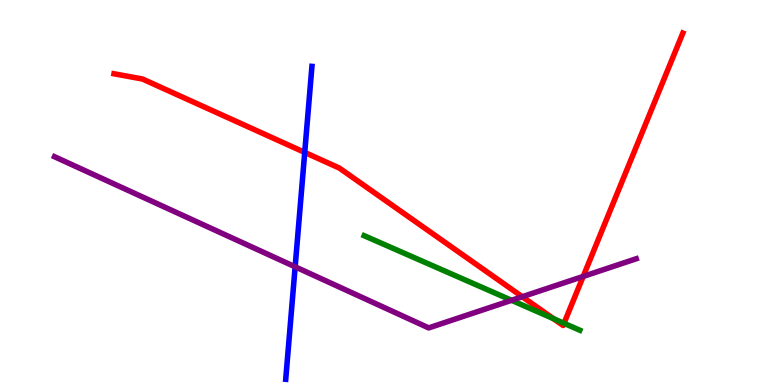[{'lines': ['blue', 'red'], 'intersections': [{'x': 3.93, 'y': 6.04}]}, {'lines': ['green', 'red'], 'intersections': [{'x': 7.14, 'y': 1.72}, {'x': 7.28, 'y': 1.6}]}, {'lines': ['purple', 'red'], 'intersections': [{'x': 6.74, 'y': 2.29}, {'x': 7.53, 'y': 2.82}]}, {'lines': ['blue', 'green'], 'intersections': []}, {'lines': ['blue', 'purple'], 'intersections': [{'x': 3.81, 'y': 3.07}]}, {'lines': ['green', 'purple'], 'intersections': [{'x': 6.6, 'y': 2.2}]}]